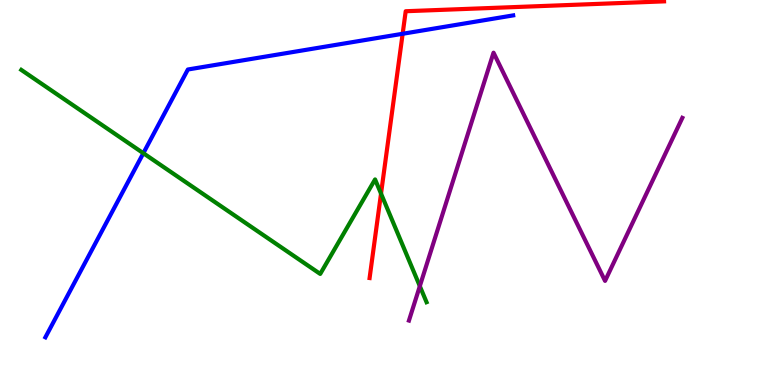[{'lines': ['blue', 'red'], 'intersections': [{'x': 5.2, 'y': 9.12}]}, {'lines': ['green', 'red'], 'intersections': [{'x': 4.92, 'y': 4.97}]}, {'lines': ['purple', 'red'], 'intersections': []}, {'lines': ['blue', 'green'], 'intersections': [{'x': 1.85, 'y': 6.02}]}, {'lines': ['blue', 'purple'], 'intersections': []}, {'lines': ['green', 'purple'], 'intersections': [{'x': 5.42, 'y': 2.57}]}]